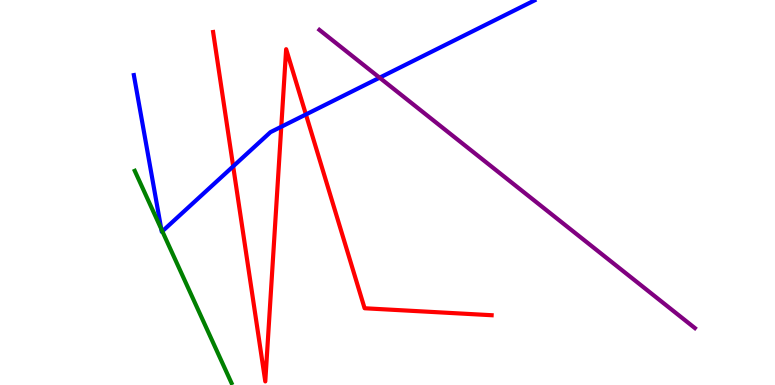[{'lines': ['blue', 'red'], 'intersections': [{'x': 3.01, 'y': 5.68}, {'x': 3.63, 'y': 6.71}, {'x': 3.95, 'y': 7.03}]}, {'lines': ['green', 'red'], 'intersections': []}, {'lines': ['purple', 'red'], 'intersections': []}, {'lines': ['blue', 'green'], 'intersections': [{'x': 2.08, 'y': 4.05}, {'x': 2.09, 'y': 3.99}]}, {'lines': ['blue', 'purple'], 'intersections': [{'x': 4.9, 'y': 7.98}]}, {'lines': ['green', 'purple'], 'intersections': []}]